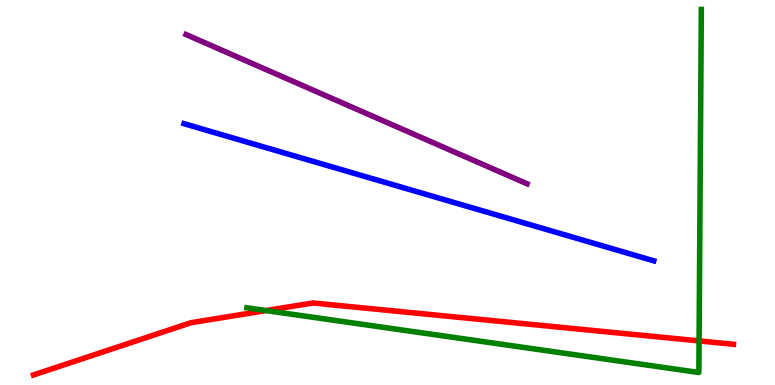[{'lines': ['blue', 'red'], 'intersections': []}, {'lines': ['green', 'red'], 'intersections': [{'x': 3.43, 'y': 1.93}, {'x': 9.02, 'y': 1.15}]}, {'lines': ['purple', 'red'], 'intersections': []}, {'lines': ['blue', 'green'], 'intersections': []}, {'lines': ['blue', 'purple'], 'intersections': []}, {'lines': ['green', 'purple'], 'intersections': []}]